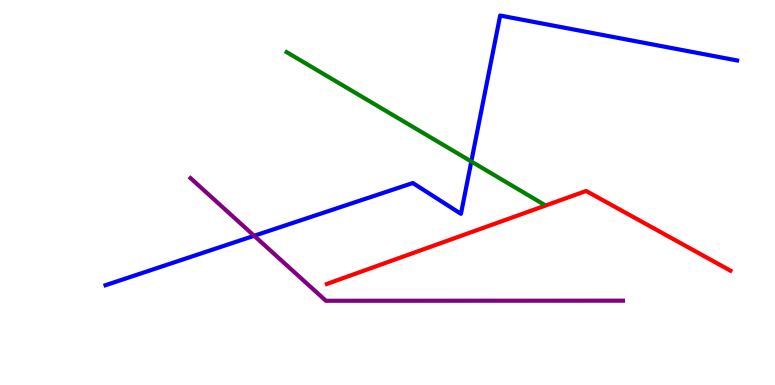[{'lines': ['blue', 'red'], 'intersections': []}, {'lines': ['green', 'red'], 'intersections': []}, {'lines': ['purple', 'red'], 'intersections': []}, {'lines': ['blue', 'green'], 'intersections': [{'x': 6.08, 'y': 5.81}]}, {'lines': ['blue', 'purple'], 'intersections': [{'x': 3.28, 'y': 3.88}]}, {'lines': ['green', 'purple'], 'intersections': []}]